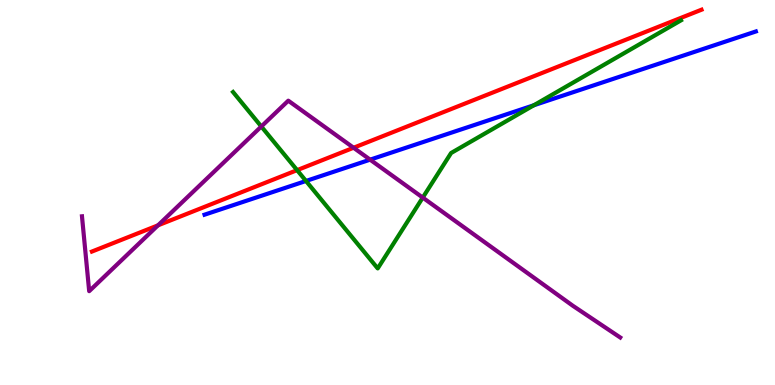[{'lines': ['blue', 'red'], 'intersections': []}, {'lines': ['green', 'red'], 'intersections': [{'x': 3.83, 'y': 5.58}]}, {'lines': ['purple', 'red'], 'intersections': [{'x': 2.04, 'y': 4.15}, {'x': 4.56, 'y': 6.16}]}, {'lines': ['blue', 'green'], 'intersections': [{'x': 3.95, 'y': 5.3}, {'x': 6.89, 'y': 7.27}]}, {'lines': ['blue', 'purple'], 'intersections': [{'x': 4.78, 'y': 5.85}]}, {'lines': ['green', 'purple'], 'intersections': [{'x': 3.37, 'y': 6.71}, {'x': 5.45, 'y': 4.87}]}]